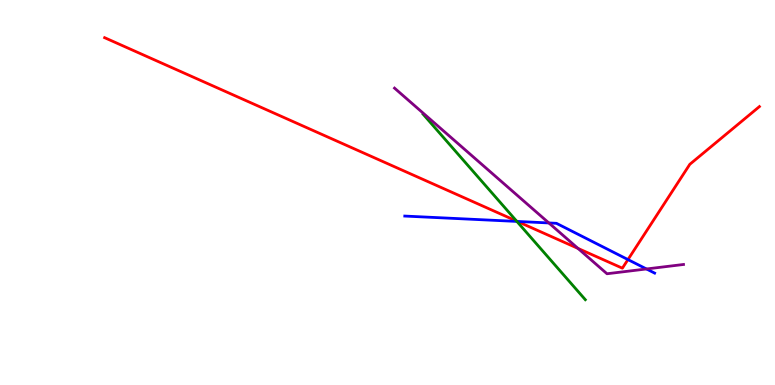[{'lines': ['blue', 'red'], 'intersections': [{'x': 6.68, 'y': 4.25}, {'x': 8.1, 'y': 3.26}]}, {'lines': ['green', 'red'], 'intersections': [{'x': 6.67, 'y': 4.26}]}, {'lines': ['purple', 'red'], 'intersections': [{'x': 7.46, 'y': 3.55}]}, {'lines': ['blue', 'green'], 'intersections': [{'x': 6.67, 'y': 4.25}]}, {'lines': ['blue', 'purple'], 'intersections': [{'x': 7.08, 'y': 4.21}, {'x': 8.34, 'y': 3.01}]}, {'lines': ['green', 'purple'], 'intersections': []}]